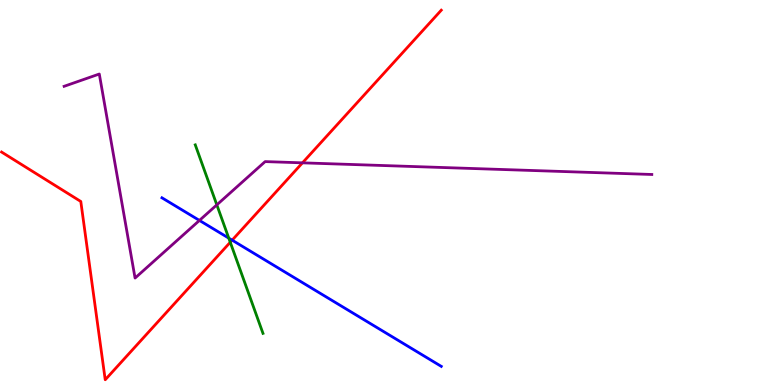[{'lines': ['blue', 'red'], 'intersections': [{'x': 3.0, 'y': 3.76}]}, {'lines': ['green', 'red'], 'intersections': [{'x': 2.97, 'y': 3.71}]}, {'lines': ['purple', 'red'], 'intersections': [{'x': 3.9, 'y': 5.77}]}, {'lines': ['blue', 'green'], 'intersections': [{'x': 2.95, 'y': 3.81}]}, {'lines': ['blue', 'purple'], 'intersections': [{'x': 2.57, 'y': 4.27}]}, {'lines': ['green', 'purple'], 'intersections': [{'x': 2.8, 'y': 4.68}]}]